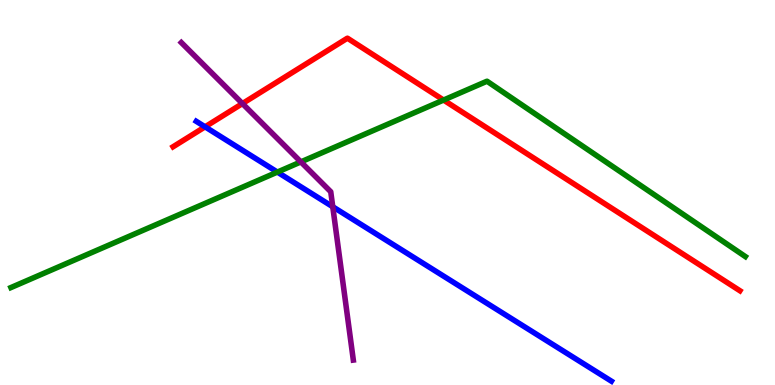[{'lines': ['blue', 'red'], 'intersections': [{'x': 2.65, 'y': 6.71}]}, {'lines': ['green', 'red'], 'intersections': [{'x': 5.72, 'y': 7.4}]}, {'lines': ['purple', 'red'], 'intersections': [{'x': 3.13, 'y': 7.31}]}, {'lines': ['blue', 'green'], 'intersections': [{'x': 3.58, 'y': 5.53}]}, {'lines': ['blue', 'purple'], 'intersections': [{'x': 4.29, 'y': 4.63}]}, {'lines': ['green', 'purple'], 'intersections': [{'x': 3.88, 'y': 5.79}]}]